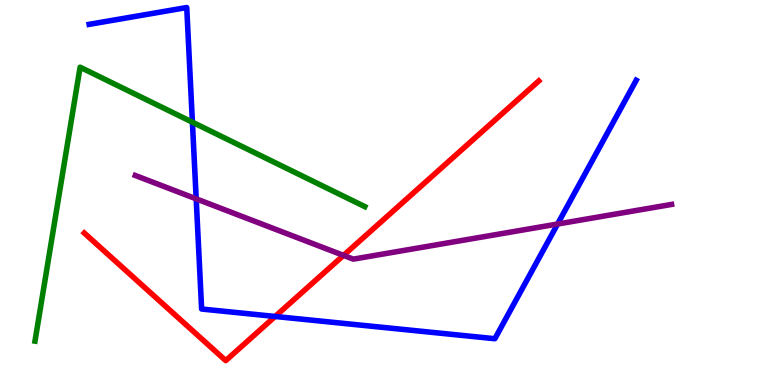[{'lines': ['blue', 'red'], 'intersections': [{'x': 3.55, 'y': 1.78}]}, {'lines': ['green', 'red'], 'intersections': []}, {'lines': ['purple', 'red'], 'intersections': [{'x': 4.43, 'y': 3.37}]}, {'lines': ['blue', 'green'], 'intersections': [{'x': 2.48, 'y': 6.83}]}, {'lines': ['blue', 'purple'], 'intersections': [{'x': 2.53, 'y': 4.84}, {'x': 7.19, 'y': 4.18}]}, {'lines': ['green', 'purple'], 'intersections': []}]